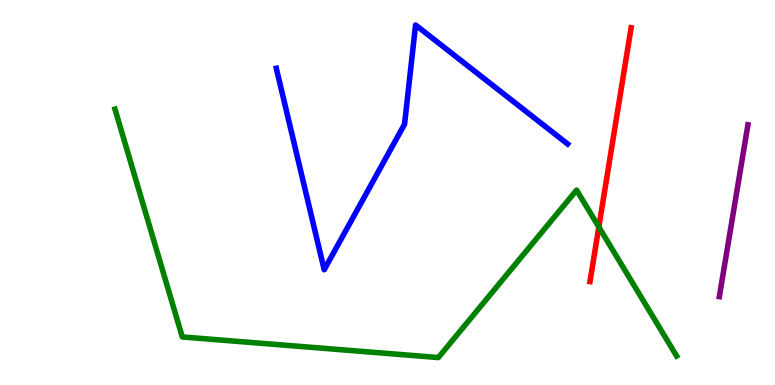[{'lines': ['blue', 'red'], 'intersections': []}, {'lines': ['green', 'red'], 'intersections': [{'x': 7.73, 'y': 4.1}]}, {'lines': ['purple', 'red'], 'intersections': []}, {'lines': ['blue', 'green'], 'intersections': []}, {'lines': ['blue', 'purple'], 'intersections': []}, {'lines': ['green', 'purple'], 'intersections': []}]